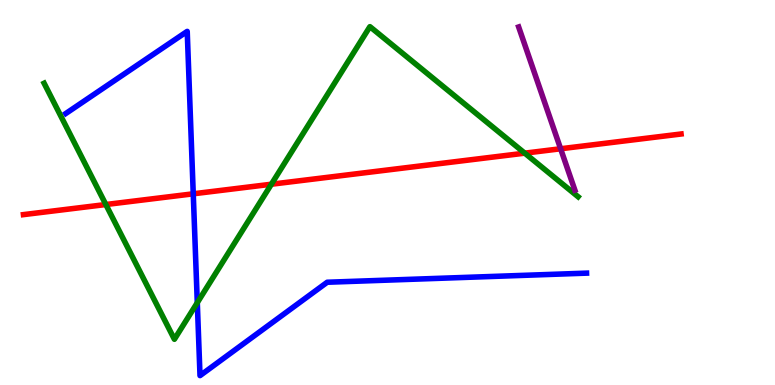[{'lines': ['blue', 'red'], 'intersections': [{'x': 2.49, 'y': 4.97}]}, {'lines': ['green', 'red'], 'intersections': [{'x': 1.37, 'y': 4.69}, {'x': 3.5, 'y': 5.21}, {'x': 6.77, 'y': 6.02}]}, {'lines': ['purple', 'red'], 'intersections': [{'x': 7.23, 'y': 6.14}]}, {'lines': ['blue', 'green'], 'intersections': [{'x': 2.55, 'y': 2.14}]}, {'lines': ['blue', 'purple'], 'intersections': []}, {'lines': ['green', 'purple'], 'intersections': []}]